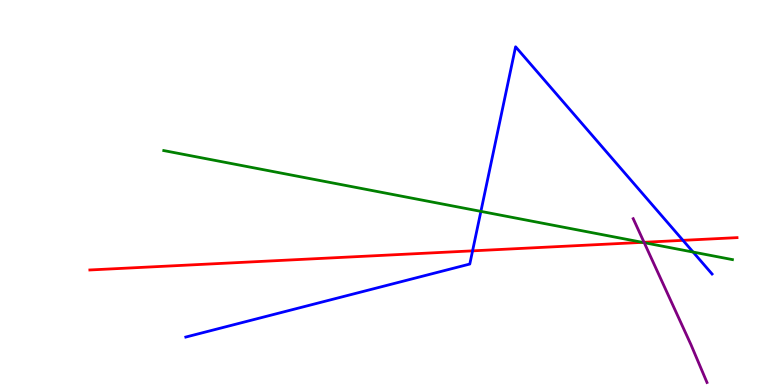[{'lines': ['blue', 'red'], 'intersections': [{'x': 6.1, 'y': 3.48}, {'x': 8.81, 'y': 3.76}]}, {'lines': ['green', 'red'], 'intersections': [{'x': 8.29, 'y': 3.7}]}, {'lines': ['purple', 'red'], 'intersections': [{'x': 8.31, 'y': 3.71}]}, {'lines': ['blue', 'green'], 'intersections': [{'x': 6.21, 'y': 4.51}, {'x': 8.94, 'y': 3.45}]}, {'lines': ['blue', 'purple'], 'intersections': []}, {'lines': ['green', 'purple'], 'intersections': [{'x': 8.31, 'y': 3.7}]}]